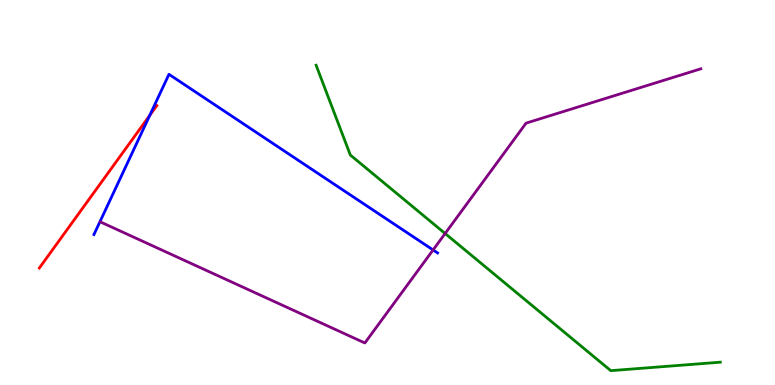[{'lines': ['blue', 'red'], 'intersections': [{'x': 1.93, 'y': 7.0}]}, {'lines': ['green', 'red'], 'intersections': []}, {'lines': ['purple', 'red'], 'intersections': []}, {'lines': ['blue', 'green'], 'intersections': []}, {'lines': ['blue', 'purple'], 'intersections': [{'x': 5.59, 'y': 3.51}]}, {'lines': ['green', 'purple'], 'intersections': [{'x': 5.74, 'y': 3.93}]}]